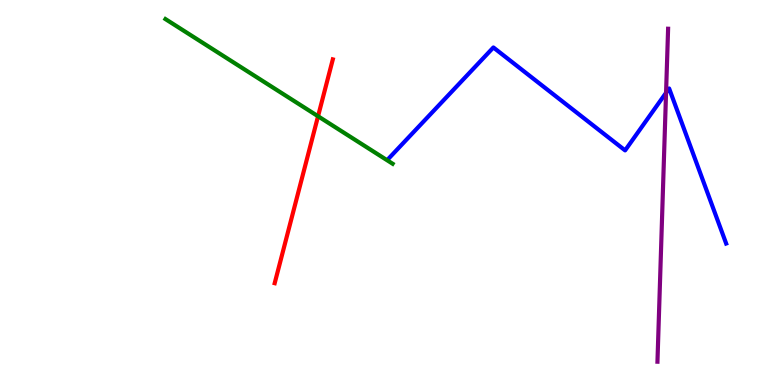[{'lines': ['blue', 'red'], 'intersections': []}, {'lines': ['green', 'red'], 'intersections': [{'x': 4.1, 'y': 6.98}]}, {'lines': ['purple', 'red'], 'intersections': []}, {'lines': ['blue', 'green'], 'intersections': []}, {'lines': ['blue', 'purple'], 'intersections': [{'x': 8.59, 'y': 7.59}]}, {'lines': ['green', 'purple'], 'intersections': []}]